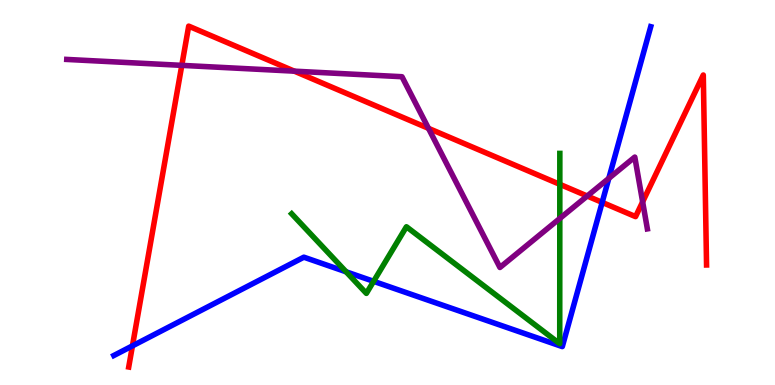[{'lines': ['blue', 'red'], 'intersections': [{'x': 1.71, 'y': 1.02}, {'x': 7.77, 'y': 4.74}]}, {'lines': ['green', 'red'], 'intersections': [{'x': 7.22, 'y': 5.21}]}, {'lines': ['purple', 'red'], 'intersections': [{'x': 2.35, 'y': 8.3}, {'x': 3.8, 'y': 8.15}, {'x': 5.53, 'y': 6.67}, {'x': 7.58, 'y': 4.91}, {'x': 8.29, 'y': 4.76}]}, {'lines': ['blue', 'green'], 'intersections': [{'x': 4.47, 'y': 2.94}, {'x': 4.82, 'y': 2.69}]}, {'lines': ['blue', 'purple'], 'intersections': [{'x': 7.86, 'y': 5.37}]}, {'lines': ['green', 'purple'], 'intersections': [{'x': 7.22, 'y': 4.33}]}]